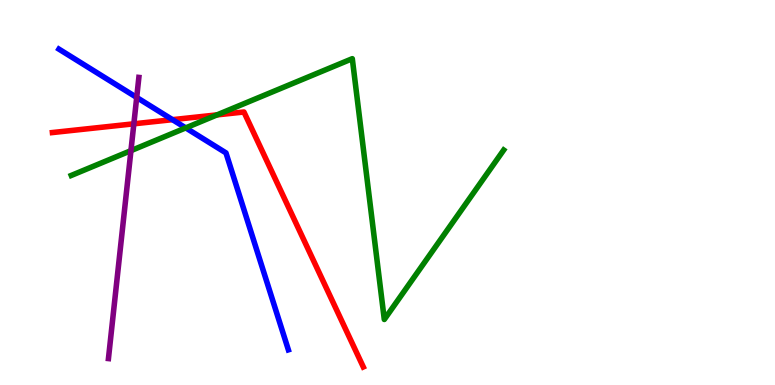[{'lines': ['blue', 'red'], 'intersections': [{'x': 2.23, 'y': 6.89}]}, {'lines': ['green', 'red'], 'intersections': [{'x': 2.8, 'y': 7.02}]}, {'lines': ['purple', 'red'], 'intersections': [{'x': 1.73, 'y': 6.78}]}, {'lines': ['blue', 'green'], 'intersections': [{'x': 2.4, 'y': 6.68}]}, {'lines': ['blue', 'purple'], 'intersections': [{'x': 1.76, 'y': 7.47}]}, {'lines': ['green', 'purple'], 'intersections': [{'x': 1.69, 'y': 6.09}]}]